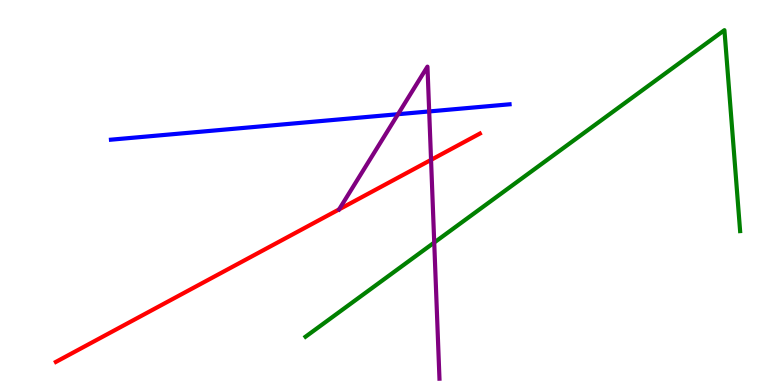[{'lines': ['blue', 'red'], 'intersections': []}, {'lines': ['green', 'red'], 'intersections': []}, {'lines': ['purple', 'red'], 'intersections': [{'x': 4.38, 'y': 4.56}, {'x': 5.56, 'y': 5.85}]}, {'lines': ['blue', 'green'], 'intersections': []}, {'lines': ['blue', 'purple'], 'intersections': [{'x': 5.14, 'y': 7.03}, {'x': 5.54, 'y': 7.11}]}, {'lines': ['green', 'purple'], 'intersections': [{'x': 5.6, 'y': 3.7}]}]